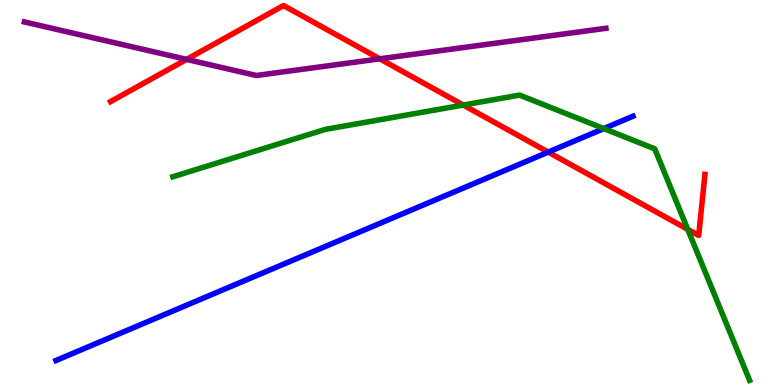[{'lines': ['blue', 'red'], 'intersections': [{'x': 7.07, 'y': 6.05}]}, {'lines': ['green', 'red'], 'intersections': [{'x': 5.98, 'y': 7.27}, {'x': 8.87, 'y': 4.04}]}, {'lines': ['purple', 'red'], 'intersections': [{'x': 2.41, 'y': 8.46}, {'x': 4.9, 'y': 8.47}]}, {'lines': ['blue', 'green'], 'intersections': [{'x': 7.79, 'y': 6.66}]}, {'lines': ['blue', 'purple'], 'intersections': []}, {'lines': ['green', 'purple'], 'intersections': []}]